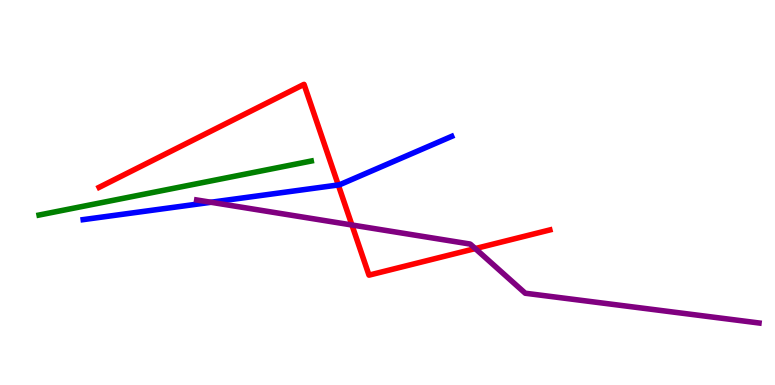[{'lines': ['blue', 'red'], 'intersections': [{'x': 4.36, 'y': 5.2}]}, {'lines': ['green', 'red'], 'intersections': []}, {'lines': ['purple', 'red'], 'intersections': [{'x': 4.54, 'y': 4.16}, {'x': 6.13, 'y': 3.54}]}, {'lines': ['blue', 'green'], 'intersections': []}, {'lines': ['blue', 'purple'], 'intersections': [{'x': 2.72, 'y': 4.75}]}, {'lines': ['green', 'purple'], 'intersections': []}]